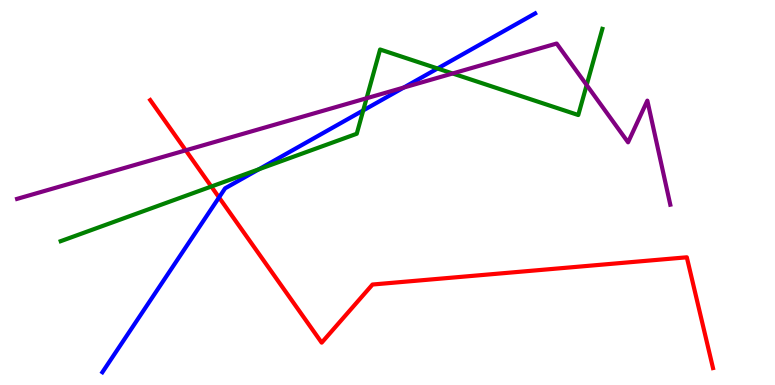[{'lines': ['blue', 'red'], 'intersections': [{'x': 2.83, 'y': 4.87}]}, {'lines': ['green', 'red'], 'intersections': [{'x': 2.73, 'y': 5.16}]}, {'lines': ['purple', 'red'], 'intersections': [{'x': 2.4, 'y': 6.1}]}, {'lines': ['blue', 'green'], 'intersections': [{'x': 3.34, 'y': 5.6}, {'x': 4.69, 'y': 7.13}, {'x': 5.65, 'y': 8.22}]}, {'lines': ['blue', 'purple'], 'intersections': [{'x': 5.21, 'y': 7.73}]}, {'lines': ['green', 'purple'], 'intersections': [{'x': 4.73, 'y': 7.45}, {'x': 5.84, 'y': 8.09}, {'x': 7.57, 'y': 7.79}]}]